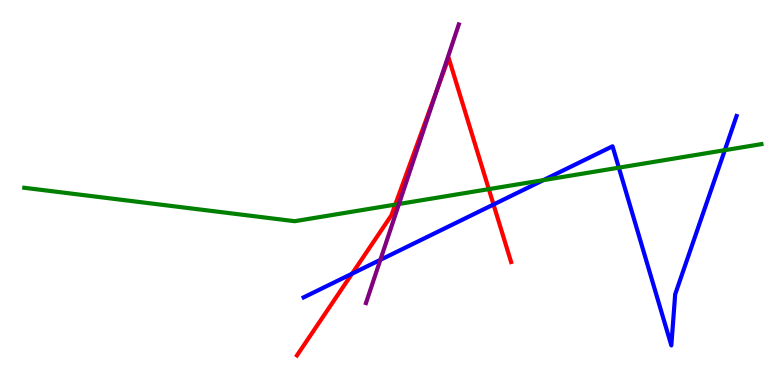[{'lines': ['blue', 'red'], 'intersections': [{'x': 4.54, 'y': 2.89}, {'x': 6.37, 'y': 4.69}]}, {'lines': ['green', 'red'], 'intersections': [{'x': 5.1, 'y': 4.69}, {'x': 6.31, 'y': 5.09}]}, {'lines': ['purple', 'red'], 'intersections': [{'x': 5.64, 'y': 7.67}]}, {'lines': ['blue', 'green'], 'intersections': [{'x': 7.01, 'y': 5.32}, {'x': 7.99, 'y': 5.64}, {'x': 9.35, 'y': 6.1}]}, {'lines': ['blue', 'purple'], 'intersections': [{'x': 4.91, 'y': 3.25}]}, {'lines': ['green', 'purple'], 'intersections': [{'x': 5.15, 'y': 4.7}]}]